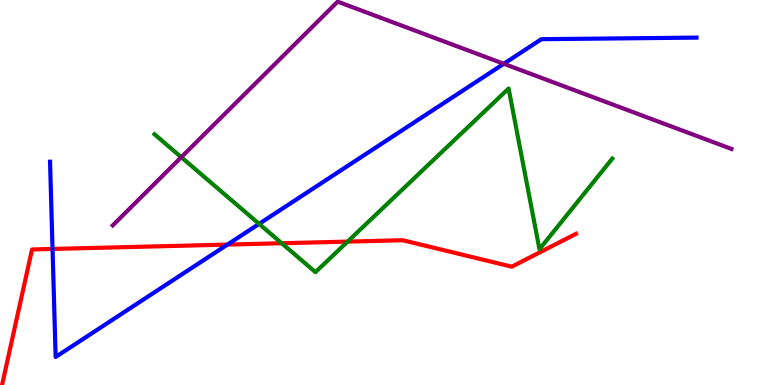[{'lines': ['blue', 'red'], 'intersections': [{'x': 0.678, 'y': 3.53}, {'x': 2.93, 'y': 3.65}]}, {'lines': ['green', 'red'], 'intersections': [{'x': 3.64, 'y': 3.68}, {'x': 4.49, 'y': 3.72}]}, {'lines': ['purple', 'red'], 'intersections': []}, {'lines': ['blue', 'green'], 'intersections': [{'x': 3.34, 'y': 4.19}]}, {'lines': ['blue', 'purple'], 'intersections': [{'x': 6.5, 'y': 8.34}]}, {'lines': ['green', 'purple'], 'intersections': [{'x': 2.34, 'y': 5.92}]}]